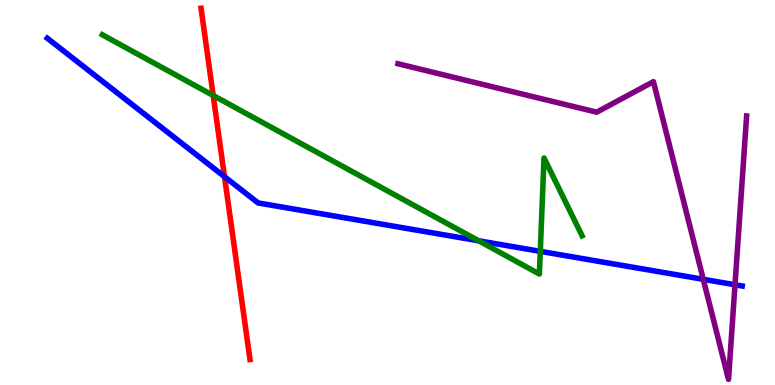[{'lines': ['blue', 'red'], 'intersections': [{'x': 2.9, 'y': 5.41}]}, {'lines': ['green', 'red'], 'intersections': [{'x': 2.75, 'y': 7.52}]}, {'lines': ['purple', 'red'], 'intersections': []}, {'lines': ['blue', 'green'], 'intersections': [{'x': 6.18, 'y': 3.75}, {'x': 6.97, 'y': 3.47}]}, {'lines': ['blue', 'purple'], 'intersections': [{'x': 9.07, 'y': 2.75}, {'x': 9.48, 'y': 2.6}]}, {'lines': ['green', 'purple'], 'intersections': []}]